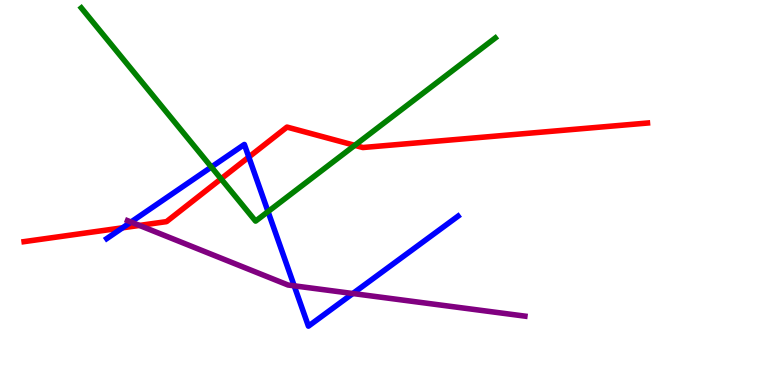[{'lines': ['blue', 'red'], 'intersections': [{'x': 1.58, 'y': 4.08}, {'x': 3.21, 'y': 5.92}]}, {'lines': ['green', 'red'], 'intersections': [{'x': 2.85, 'y': 5.35}, {'x': 4.58, 'y': 6.22}]}, {'lines': ['purple', 'red'], 'intersections': [{'x': 1.8, 'y': 4.14}]}, {'lines': ['blue', 'green'], 'intersections': [{'x': 2.73, 'y': 5.66}, {'x': 3.46, 'y': 4.5}]}, {'lines': ['blue', 'purple'], 'intersections': [{'x': 1.69, 'y': 4.23}, {'x': 3.8, 'y': 2.58}, {'x': 4.55, 'y': 2.38}]}, {'lines': ['green', 'purple'], 'intersections': []}]